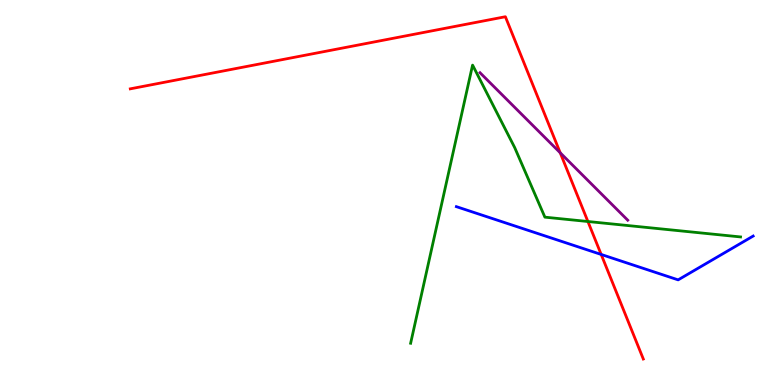[{'lines': ['blue', 'red'], 'intersections': [{'x': 7.76, 'y': 3.39}]}, {'lines': ['green', 'red'], 'intersections': [{'x': 7.59, 'y': 4.25}]}, {'lines': ['purple', 'red'], 'intersections': [{'x': 7.23, 'y': 6.03}]}, {'lines': ['blue', 'green'], 'intersections': []}, {'lines': ['blue', 'purple'], 'intersections': []}, {'lines': ['green', 'purple'], 'intersections': []}]